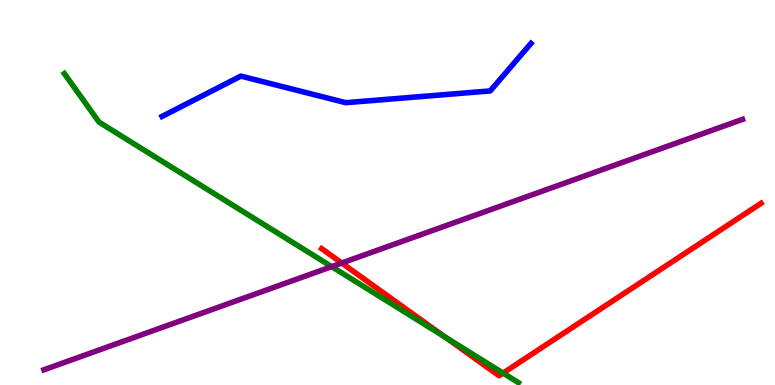[{'lines': ['blue', 'red'], 'intersections': []}, {'lines': ['green', 'red'], 'intersections': [{'x': 5.74, 'y': 1.24}, {'x': 6.49, 'y': 0.31}]}, {'lines': ['purple', 'red'], 'intersections': [{'x': 4.41, 'y': 3.17}]}, {'lines': ['blue', 'green'], 'intersections': []}, {'lines': ['blue', 'purple'], 'intersections': []}, {'lines': ['green', 'purple'], 'intersections': [{'x': 4.28, 'y': 3.07}]}]